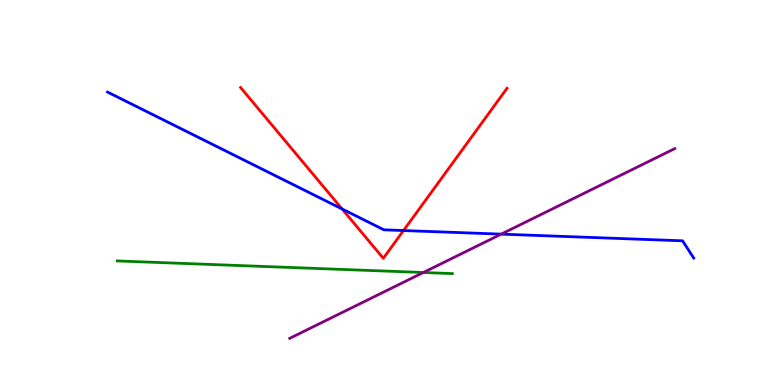[{'lines': ['blue', 'red'], 'intersections': [{'x': 4.41, 'y': 4.57}, {'x': 5.21, 'y': 4.01}]}, {'lines': ['green', 'red'], 'intersections': []}, {'lines': ['purple', 'red'], 'intersections': []}, {'lines': ['blue', 'green'], 'intersections': []}, {'lines': ['blue', 'purple'], 'intersections': [{'x': 6.47, 'y': 3.92}]}, {'lines': ['green', 'purple'], 'intersections': [{'x': 5.46, 'y': 2.92}]}]